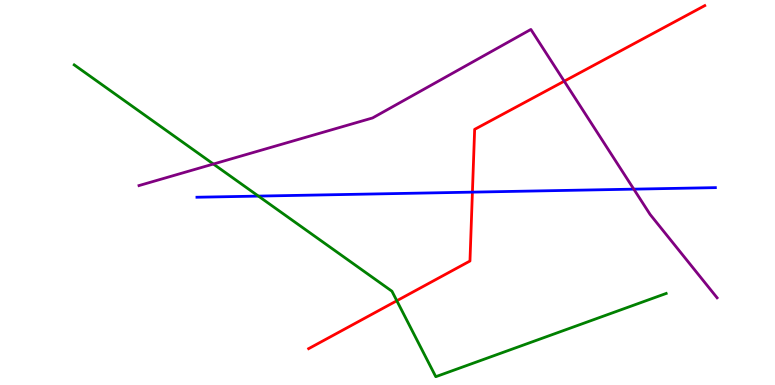[{'lines': ['blue', 'red'], 'intersections': [{'x': 6.1, 'y': 5.01}]}, {'lines': ['green', 'red'], 'intersections': [{'x': 5.12, 'y': 2.19}]}, {'lines': ['purple', 'red'], 'intersections': [{'x': 7.28, 'y': 7.89}]}, {'lines': ['blue', 'green'], 'intersections': [{'x': 3.33, 'y': 4.91}]}, {'lines': ['blue', 'purple'], 'intersections': [{'x': 8.18, 'y': 5.09}]}, {'lines': ['green', 'purple'], 'intersections': [{'x': 2.75, 'y': 5.74}]}]